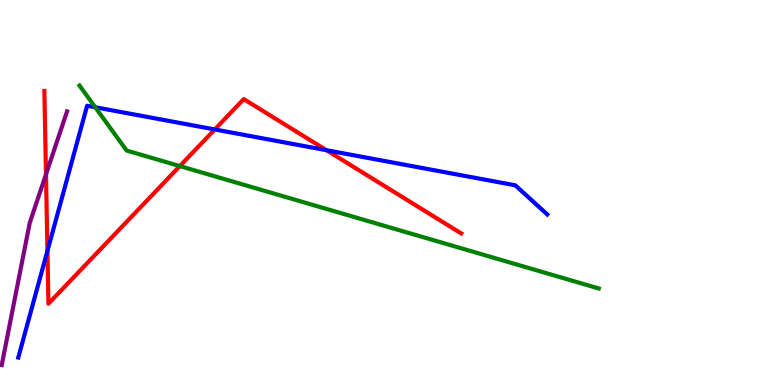[{'lines': ['blue', 'red'], 'intersections': [{'x': 0.612, 'y': 3.48}, {'x': 2.77, 'y': 6.64}, {'x': 4.21, 'y': 6.1}]}, {'lines': ['green', 'red'], 'intersections': [{'x': 2.32, 'y': 5.69}]}, {'lines': ['purple', 'red'], 'intersections': [{'x': 0.593, 'y': 5.47}]}, {'lines': ['blue', 'green'], 'intersections': [{'x': 1.23, 'y': 7.21}]}, {'lines': ['blue', 'purple'], 'intersections': []}, {'lines': ['green', 'purple'], 'intersections': []}]